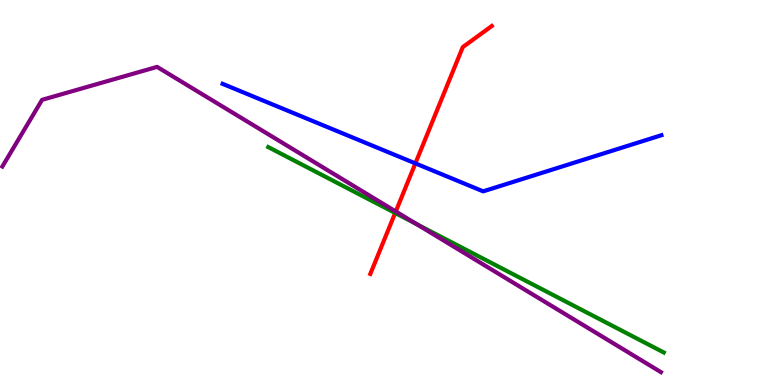[{'lines': ['blue', 'red'], 'intersections': [{'x': 5.36, 'y': 5.76}]}, {'lines': ['green', 'red'], 'intersections': [{'x': 5.1, 'y': 4.47}]}, {'lines': ['purple', 'red'], 'intersections': [{'x': 5.11, 'y': 4.51}]}, {'lines': ['blue', 'green'], 'intersections': []}, {'lines': ['blue', 'purple'], 'intersections': []}, {'lines': ['green', 'purple'], 'intersections': [{'x': 5.38, 'y': 4.18}]}]